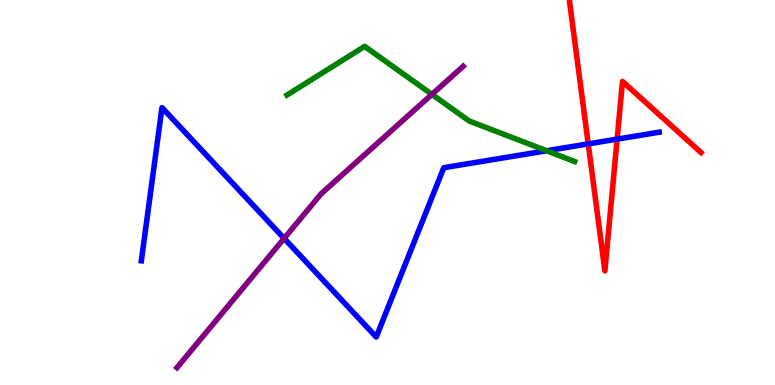[{'lines': ['blue', 'red'], 'intersections': [{'x': 7.59, 'y': 6.26}, {'x': 7.96, 'y': 6.39}]}, {'lines': ['green', 'red'], 'intersections': []}, {'lines': ['purple', 'red'], 'intersections': []}, {'lines': ['blue', 'green'], 'intersections': [{'x': 7.05, 'y': 6.08}]}, {'lines': ['blue', 'purple'], 'intersections': [{'x': 3.67, 'y': 3.81}]}, {'lines': ['green', 'purple'], 'intersections': [{'x': 5.57, 'y': 7.55}]}]